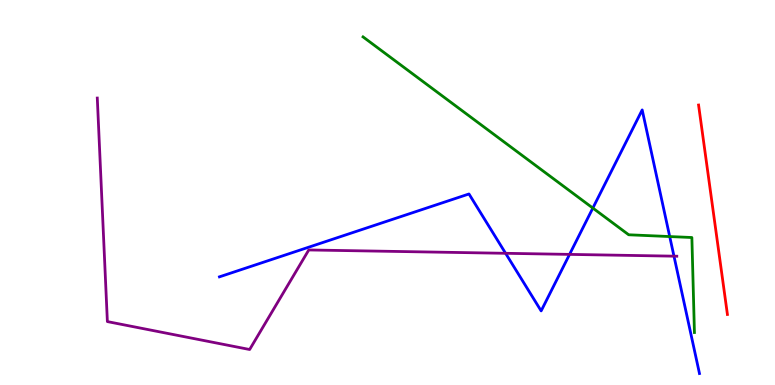[{'lines': ['blue', 'red'], 'intersections': []}, {'lines': ['green', 'red'], 'intersections': []}, {'lines': ['purple', 'red'], 'intersections': []}, {'lines': ['blue', 'green'], 'intersections': [{'x': 7.65, 'y': 4.6}, {'x': 8.64, 'y': 3.86}]}, {'lines': ['blue', 'purple'], 'intersections': [{'x': 6.52, 'y': 3.42}, {'x': 7.35, 'y': 3.39}, {'x': 8.7, 'y': 3.35}]}, {'lines': ['green', 'purple'], 'intersections': []}]